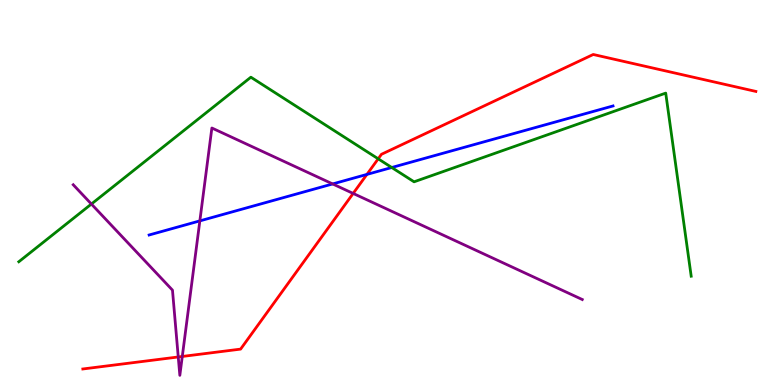[{'lines': ['blue', 'red'], 'intersections': [{'x': 4.73, 'y': 5.47}]}, {'lines': ['green', 'red'], 'intersections': [{'x': 4.88, 'y': 5.88}]}, {'lines': ['purple', 'red'], 'intersections': [{'x': 2.3, 'y': 0.728}, {'x': 2.35, 'y': 0.741}, {'x': 4.56, 'y': 4.98}]}, {'lines': ['blue', 'green'], 'intersections': [{'x': 5.05, 'y': 5.65}]}, {'lines': ['blue', 'purple'], 'intersections': [{'x': 2.58, 'y': 4.26}, {'x': 4.29, 'y': 5.22}]}, {'lines': ['green', 'purple'], 'intersections': [{'x': 1.18, 'y': 4.7}]}]